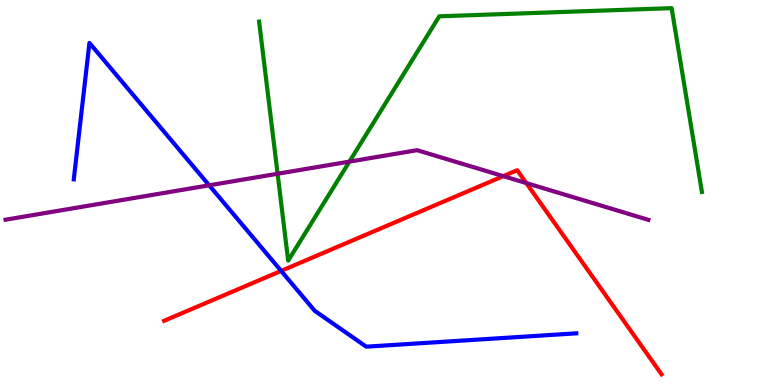[{'lines': ['blue', 'red'], 'intersections': [{'x': 3.63, 'y': 2.96}]}, {'lines': ['green', 'red'], 'intersections': []}, {'lines': ['purple', 'red'], 'intersections': [{'x': 6.49, 'y': 5.42}, {'x': 6.79, 'y': 5.24}]}, {'lines': ['blue', 'green'], 'intersections': []}, {'lines': ['blue', 'purple'], 'intersections': [{'x': 2.7, 'y': 5.19}]}, {'lines': ['green', 'purple'], 'intersections': [{'x': 3.58, 'y': 5.49}, {'x': 4.51, 'y': 5.8}]}]